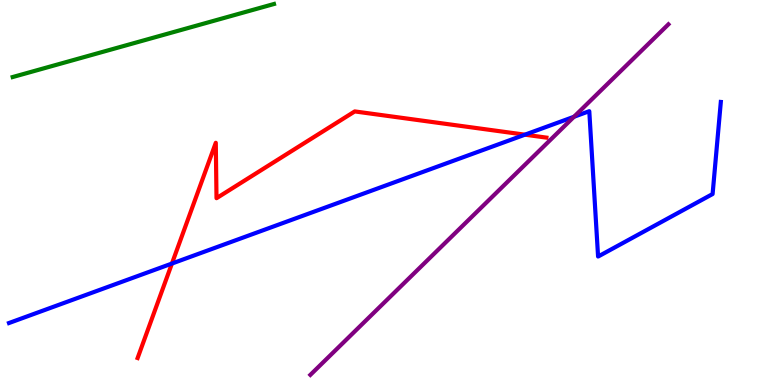[{'lines': ['blue', 'red'], 'intersections': [{'x': 2.22, 'y': 3.15}, {'x': 6.77, 'y': 6.5}]}, {'lines': ['green', 'red'], 'intersections': []}, {'lines': ['purple', 'red'], 'intersections': []}, {'lines': ['blue', 'green'], 'intersections': []}, {'lines': ['blue', 'purple'], 'intersections': [{'x': 7.41, 'y': 6.97}]}, {'lines': ['green', 'purple'], 'intersections': []}]